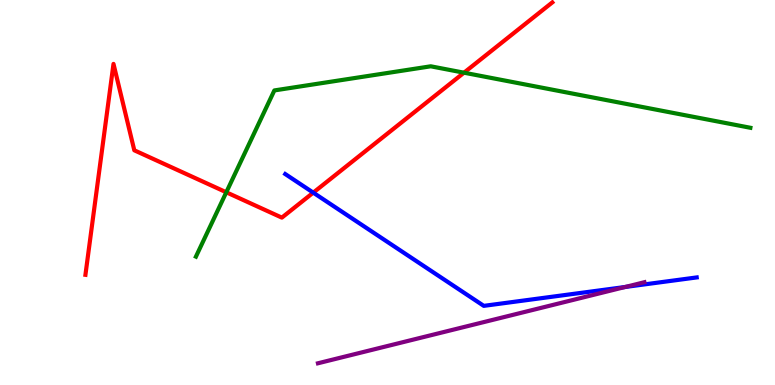[{'lines': ['blue', 'red'], 'intersections': [{'x': 4.04, 'y': 5.0}]}, {'lines': ['green', 'red'], 'intersections': [{'x': 2.92, 'y': 5.01}, {'x': 5.99, 'y': 8.11}]}, {'lines': ['purple', 'red'], 'intersections': []}, {'lines': ['blue', 'green'], 'intersections': []}, {'lines': ['blue', 'purple'], 'intersections': [{'x': 8.07, 'y': 2.55}]}, {'lines': ['green', 'purple'], 'intersections': []}]